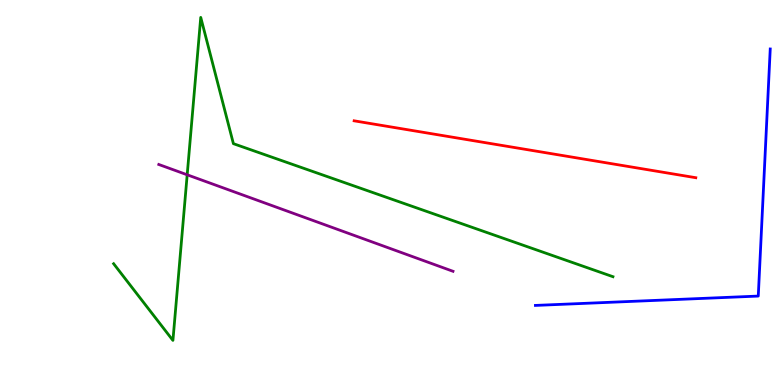[{'lines': ['blue', 'red'], 'intersections': []}, {'lines': ['green', 'red'], 'intersections': []}, {'lines': ['purple', 'red'], 'intersections': []}, {'lines': ['blue', 'green'], 'intersections': []}, {'lines': ['blue', 'purple'], 'intersections': []}, {'lines': ['green', 'purple'], 'intersections': [{'x': 2.42, 'y': 5.46}]}]